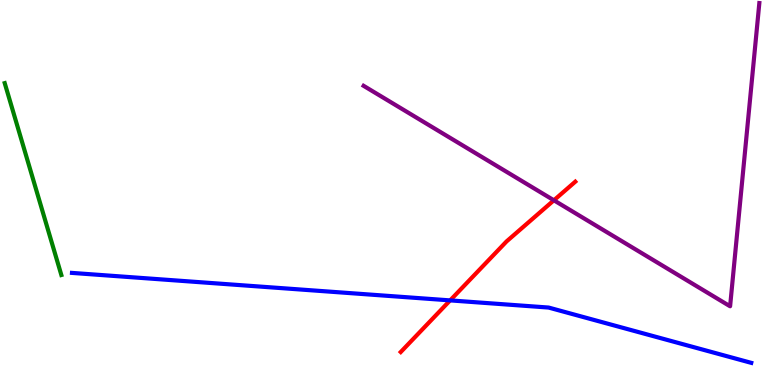[{'lines': ['blue', 'red'], 'intersections': [{'x': 5.81, 'y': 2.2}]}, {'lines': ['green', 'red'], 'intersections': []}, {'lines': ['purple', 'red'], 'intersections': [{'x': 7.15, 'y': 4.8}]}, {'lines': ['blue', 'green'], 'intersections': []}, {'lines': ['blue', 'purple'], 'intersections': []}, {'lines': ['green', 'purple'], 'intersections': []}]